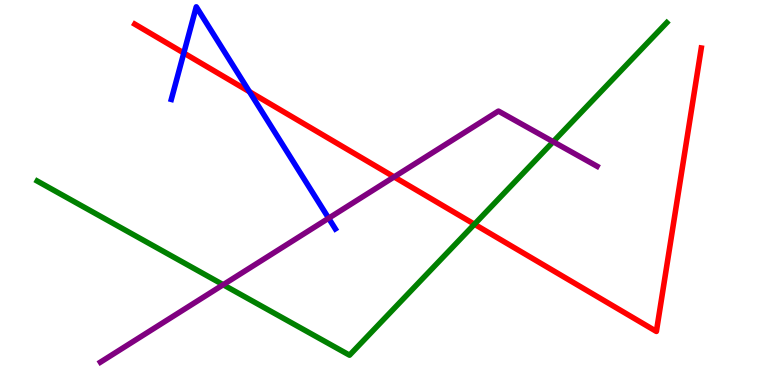[{'lines': ['blue', 'red'], 'intersections': [{'x': 2.37, 'y': 8.62}, {'x': 3.22, 'y': 7.62}]}, {'lines': ['green', 'red'], 'intersections': [{'x': 6.12, 'y': 4.18}]}, {'lines': ['purple', 'red'], 'intersections': [{'x': 5.09, 'y': 5.4}]}, {'lines': ['blue', 'green'], 'intersections': []}, {'lines': ['blue', 'purple'], 'intersections': [{'x': 4.24, 'y': 4.33}]}, {'lines': ['green', 'purple'], 'intersections': [{'x': 2.88, 'y': 2.6}, {'x': 7.14, 'y': 6.32}]}]